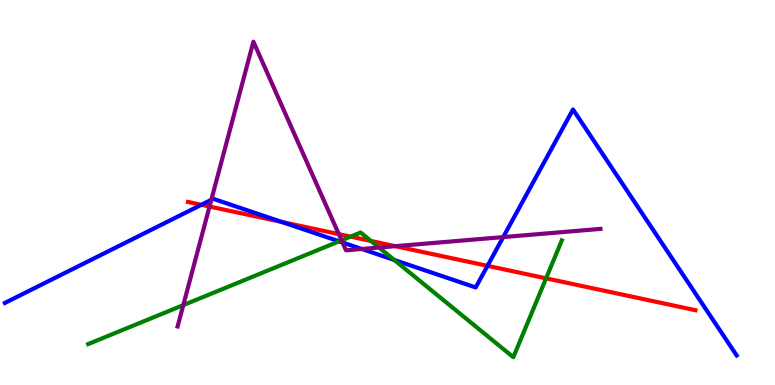[{'lines': ['blue', 'red'], 'intersections': [{'x': 2.6, 'y': 4.68}, {'x': 3.64, 'y': 4.23}, {'x': 6.29, 'y': 3.1}]}, {'lines': ['green', 'red'], 'intersections': [{'x': 4.52, 'y': 3.85}, {'x': 4.79, 'y': 3.74}, {'x': 7.05, 'y': 2.77}]}, {'lines': ['purple', 'red'], 'intersections': [{'x': 2.7, 'y': 4.64}, {'x': 4.37, 'y': 3.92}, {'x': 5.1, 'y': 3.61}]}, {'lines': ['blue', 'green'], 'intersections': [{'x': 4.38, 'y': 3.73}, {'x': 5.09, 'y': 3.25}]}, {'lines': ['blue', 'purple'], 'intersections': [{'x': 2.73, 'y': 4.81}, {'x': 4.42, 'y': 3.7}, {'x': 4.67, 'y': 3.53}, {'x': 6.49, 'y': 3.84}]}, {'lines': ['green', 'purple'], 'intersections': [{'x': 2.36, 'y': 2.07}, {'x': 4.41, 'y': 3.76}, {'x': 4.89, 'y': 3.57}]}]